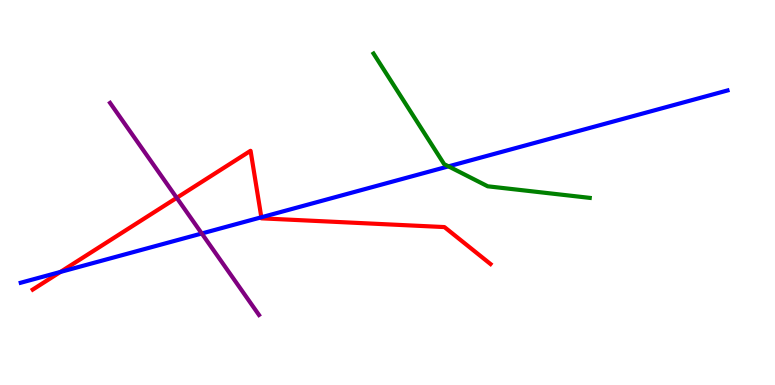[{'lines': ['blue', 'red'], 'intersections': [{'x': 0.78, 'y': 2.94}, {'x': 3.37, 'y': 4.36}]}, {'lines': ['green', 'red'], 'intersections': []}, {'lines': ['purple', 'red'], 'intersections': [{'x': 2.28, 'y': 4.86}]}, {'lines': ['blue', 'green'], 'intersections': [{'x': 5.79, 'y': 5.68}]}, {'lines': ['blue', 'purple'], 'intersections': [{'x': 2.6, 'y': 3.94}]}, {'lines': ['green', 'purple'], 'intersections': []}]